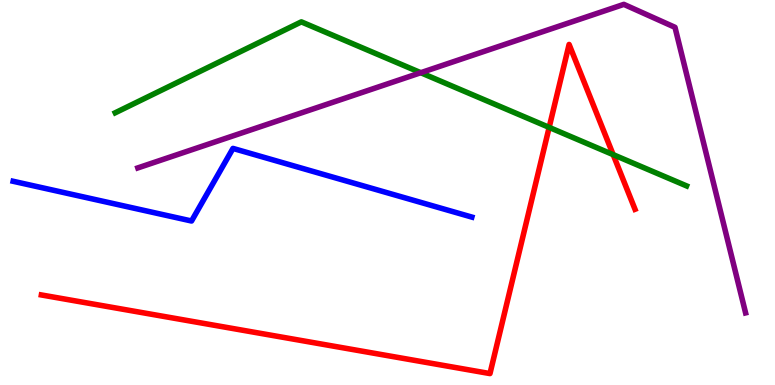[{'lines': ['blue', 'red'], 'intersections': []}, {'lines': ['green', 'red'], 'intersections': [{'x': 7.09, 'y': 6.69}, {'x': 7.91, 'y': 5.98}]}, {'lines': ['purple', 'red'], 'intersections': []}, {'lines': ['blue', 'green'], 'intersections': []}, {'lines': ['blue', 'purple'], 'intersections': []}, {'lines': ['green', 'purple'], 'intersections': [{'x': 5.43, 'y': 8.11}]}]